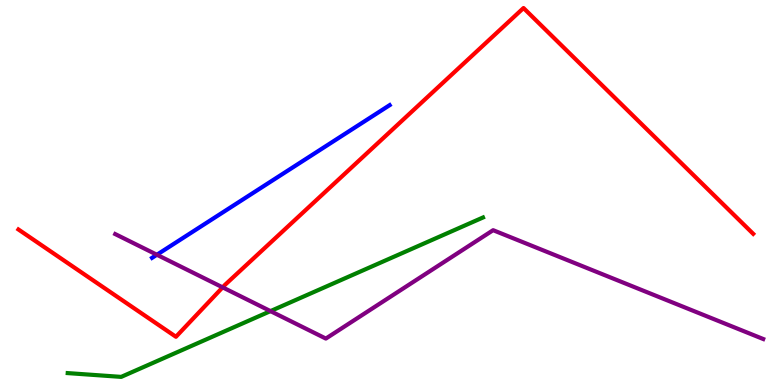[{'lines': ['blue', 'red'], 'intersections': []}, {'lines': ['green', 'red'], 'intersections': []}, {'lines': ['purple', 'red'], 'intersections': [{'x': 2.87, 'y': 2.54}]}, {'lines': ['blue', 'green'], 'intersections': []}, {'lines': ['blue', 'purple'], 'intersections': [{'x': 2.02, 'y': 3.38}]}, {'lines': ['green', 'purple'], 'intersections': [{'x': 3.49, 'y': 1.92}]}]